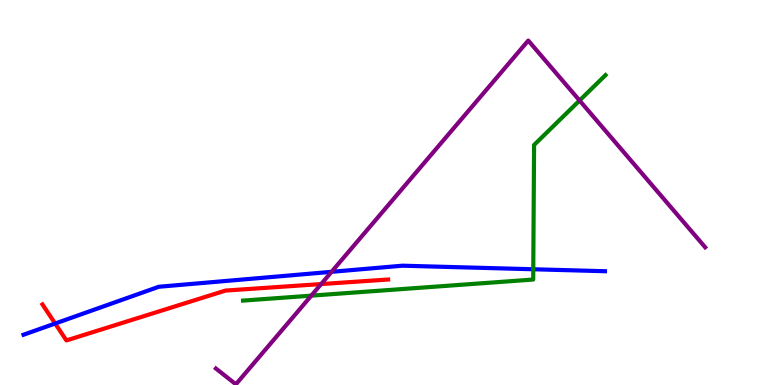[{'lines': ['blue', 'red'], 'intersections': [{'x': 0.712, 'y': 1.6}]}, {'lines': ['green', 'red'], 'intersections': []}, {'lines': ['purple', 'red'], 'intersections': [{'x': 4.14, 'y': 2.62}]}, {'lines': ['blue', 'green'], 'intersections': [{'x': 6.88, 'y': 3.01}]}, {'lines': ['blue', 'purple'], 'intersections': [{'x': 4.28, 'y': 2.94}]}, {'lines': ['green', 'purple'], 'intersections': [{'x': 4.02, 'y': 2.32}, {'x': 7.48, 'y': 7.39}]}]